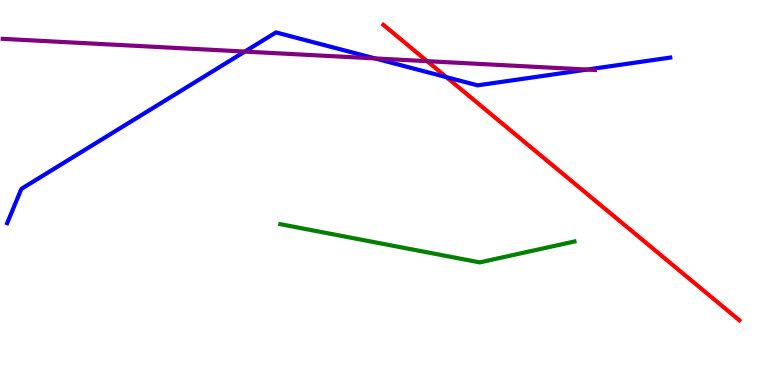[{'lines': ['blue', 'red'], 'intersections': [{'x': 5.76, 'y': 8.0}]}, {'lines': ['green', 'red'], 'intersections': []}, {'lines': ['purple', 'red'], 'intersections': [{'x': 5.51, 'y': 8.41}]}, {'lines': ['blue', 'green'], 'intersections': []}, {'lines': ['blue', 'purple'], 'intersections': [{'x': 3.16, 'y': 8.66}, {'x': 4.84, 'y': 8.48}, {'x': 7.57, 'y': 8.19}]}, {'lines': ['green', 'purple'], 'intersections': []}]